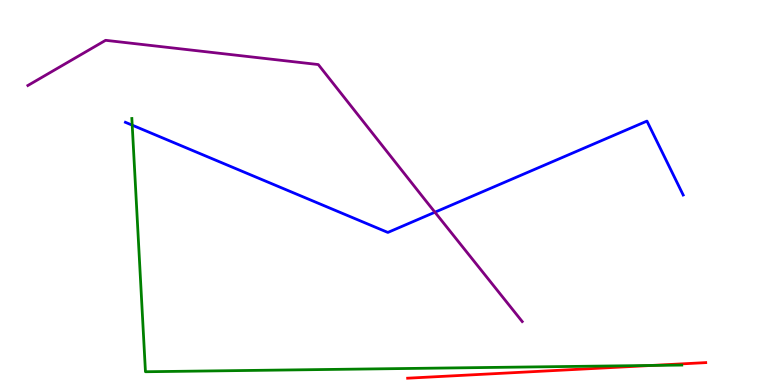[{'lines': ['blue', 'red'], 'intersections': []}, {'lines': ['green', 'red'], 'intersections': [{'x': 8.41, 'y': 0.508}]}, {'lines': ['purple', 'red'], 'intersections': []}, {'lines': ['blue', 'green'], 'intersections': [{'x': 1.71, 'y': 6.75}]}, {'lines': ['blue', 'purple'], 'intersections': [{'x': 5.61, 'y': 4.49}]}, {'lines': ['green', 'purple'], 'intersections': []}]